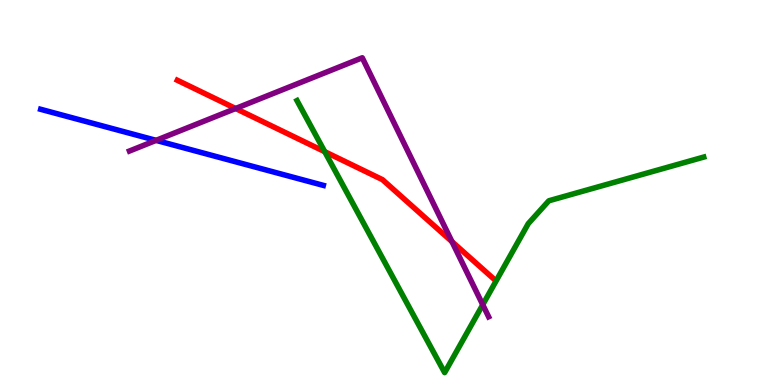[{'lines': ['blue', 'red'], 'intersections': []}, {'lines': ['green', 'red'], 'intersections': [{'x': 4.19, 'y': 6.06}]}, {'lines': ['purple', 'red'], 'intersections': [{'x': 3.04, 'y': 7.18}, {'x': 5.83, 'y': 3.72}]}, {'lines': ['blue', 'green'], 'intersections': []}, {'lines': ['blue', 'purple'], 'intersections': [{'x': 2.01, 'y': 6.35}]}, {'lines': ['green', 'purple'], 'intersections': [{'x': 6.23, 'y': 2.08}]}]